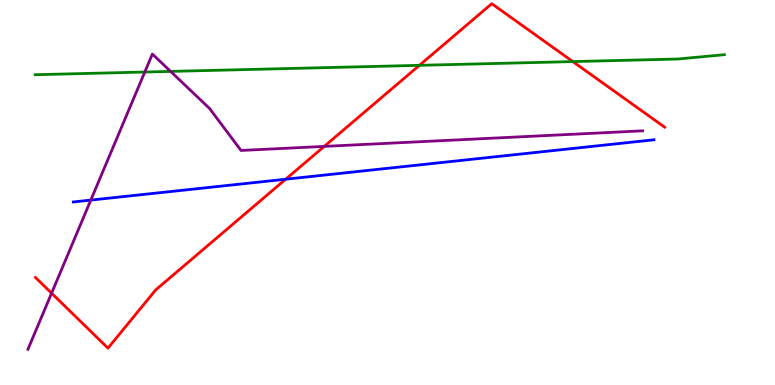[{'lines': ['blue', 'red'], 'intersections': [{'x': 3.69, 'y': 5.34}]}, {'lines': ['green', 'red'], 'intersections': [{'x': 5.41, 'y': 8.3}, {'x': 7.39, 'y': 8.4}]}, {'lines': ['purple', 'red'], 'intersections': [{'x': 0.666, 'y': 2.38}, {'x': 4.18, 'y': 6.2}]}, {'lines': ['blue', 'green'], 'intersections': []}, {'lines': ['blue', 'purple'], 'intersections': [{'x': 1.17, 'y': 4.8}]}, {'lines': ['green', 'purple'], 'intersections': [{'x': 1.87, 'y': 8.13}, {'x': 2.2, 'y': 8.15}]}]